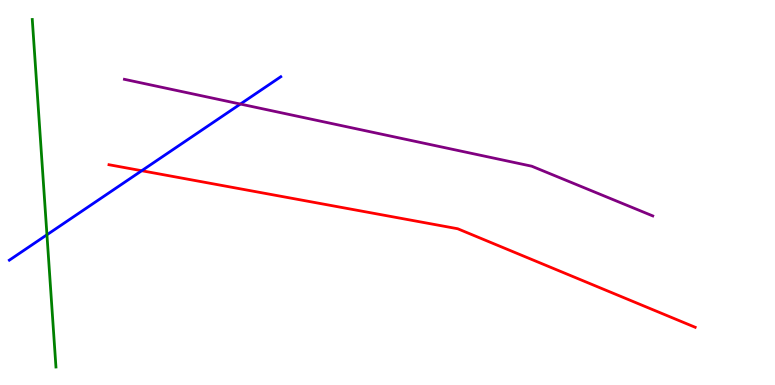[{'lines': ['blue', 'red'], 'intersections': [{'x': 1.83, 'y': 5.57}]}, {'lines': ['green', 'red'], 'intersections': []}, {'lines': ['purple', 'red'], 'intersections': []}, {'lines': ['blue', 'green'], 'intersections': [{'x': 0.606, 'y': 3.9}]}, {'lines': ['blue', 'purple'], 'intersections': [{'x': 3.1, 'y': 7.3}]}, {'lines': ['green', 'purple'], 'intersections': []}]